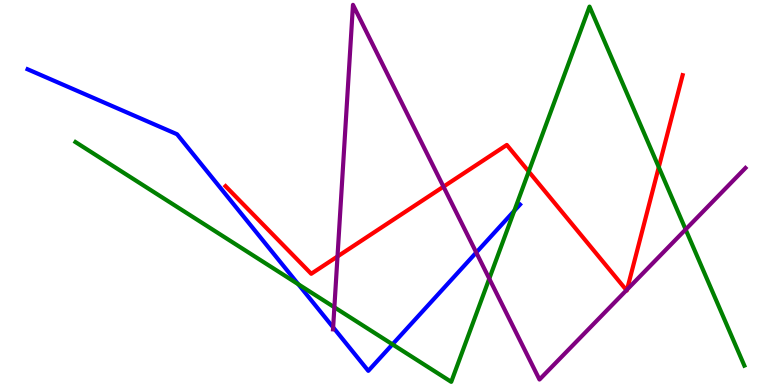[{'lines': ['blue', 'red'], 'intersections': []}, {'lines': ['green', 'red'], 'intersections': [{'x': 6.82, 'y': 5.54}, {'x': 8.5, 'y': 5.66}]}, {'lines': ['purple', 'red'], 'intersections': [{'x': 4.35, 'y': 3.34}, {'x': 5.72, 'y': 5.15}, {'x': 8.08, 'y': 2.46}, {'x': 8.09, 'y': 2.48}]}, {'lines': ['blue', 'green'], 'intersections': [{'x': 3.85, 'y': 2.62}, {'x': 5.06, 'y': 1.06}, {'x': 6.64, 'y': 4.52}]}, {'lines': ['blue', 'purple'], 'intersections': [{'x': 4.3, 'y': 1.5}, {'x': 6.15, 'y': 3.44}]}, {'lines': ['green', 'purple'], 'intersections': [{'x': 4.31, 'y': 2.02}, {'x': 6.31, 'y': 2.76}, {'x': 8.85, 'y': 4.04}]}]